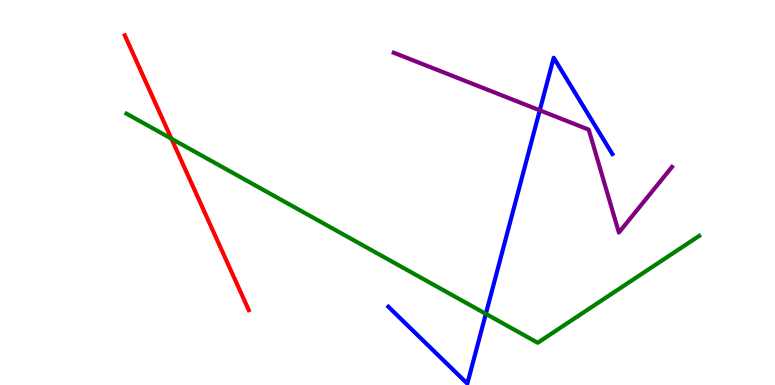[{'lines': ['blue', 'red'], 'intersections': []}, {'lines': ['green', 'red'], 'intersections': [{'x': 2.21, 'y': 6.4}]}, {'lines': ['purple', 'red'], 'intersections': []}, {'lines': ['blue', 'green'], 'intersections': [{'x': 6.27, 'y': 1.85}]}, {'lines': ['blue', 'purple'], 'intersections': [{'x': 6.96, 'y': 7.13}]}, {'lines': ['green', 'purple'], 'intersections': []}]